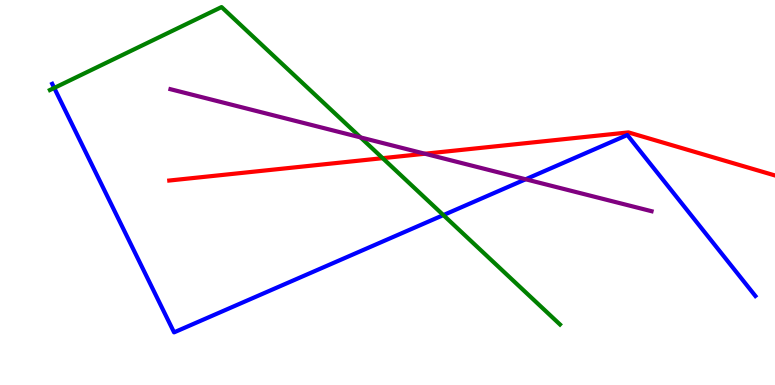[{'lines': ['blue', 'red'], 'intersections': []}, {'lines': ['green', 'red'], 'intersections': [{'x': 4.94, 'y': 5.89}]}, {'lines': ['purple', 'red'], 'intersections': [{'x': 5.48, 'y': 6.01}]}, {'lines': ['blue', 'green'], 'intersections': [{'x': 0.7, 'y': 7.72}, {'x': 5.72, 'y': 4.41}]}, {'lines': ['blue', 'purple'], 'intersections': [{'x': 6.78, 'y': 5.34}]}, {'lines': ['green', 'purple'], 'intersections': [{'x': 4.65, 'y': 6.43}]}]